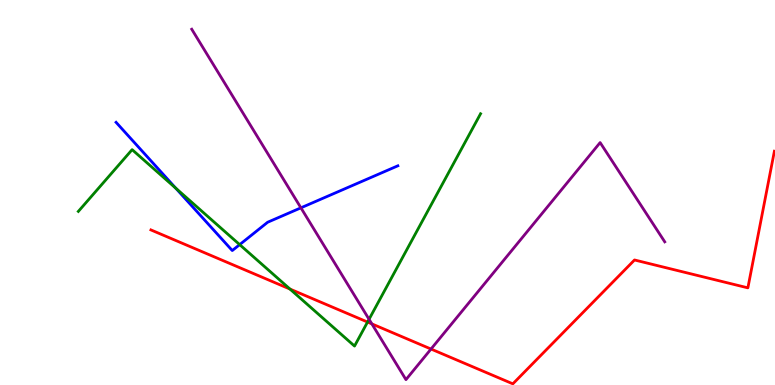[{'lines': ['blue', 'red'], 'intersections': []}, {'lines': ['green', 'red'], 'intersections': [{'x': 3.74, 'y': 2.49}, {'x': 4.74, 'y': 1.64}]}, {'lines': ['purple', 'red'], 'intersections': [{'x': 4.8, 'y': 1.59}, {'x': 5.56, 'y': 0.934}]}, {'lines': ['blue', 'green'], 'intersections': [{'x': 2.27, 'y': 5.11}, {'x': 3.09, 'y': 3.65}]}, {'lines': ['blue', 'purple'], 'intersections': [{'x': 3.88, 'y': 4.6}]}, {'lines': ['green', 'purple'], 'intersections': [{'x': 4.76, 'y': 1.71}]}]